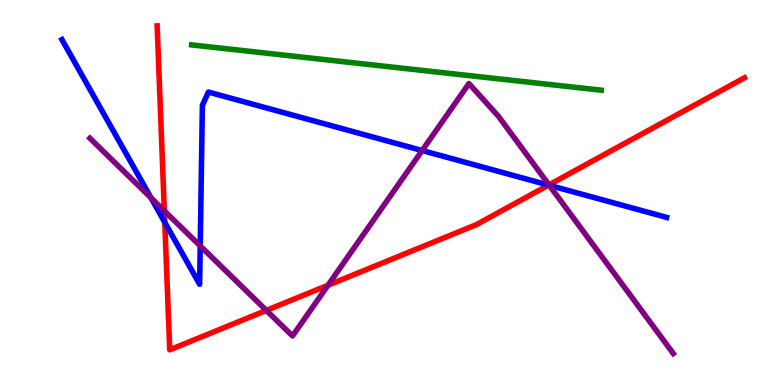[{'lines': ['blue', 'red'], 'intersections': [{'x': 2.13, 'y': 4.22}, {'x': 7.08, 'y': 5.19}]}, {'lines': ['green', 'red'], 'intersections': []}, {'lines': ['purple', 'red'], 'intersections': [{'x': 2.12, 'y': 4.52}, {'x': 3.44, 'y': 1.94}, {'x': 4.23, 'y': 2.59}, {'x': 7.08, 'y': 5.2}]}, {'lines': ['blue', 'green'], 'intersections': []}, {'lines': ['blue', 'purple'], 'intersections': [{'x': 1.95, 'y': 4.86}, {'x': 2.58, 'y': 3.61}, {'x': 5.45, 'y': 6.09}, {'x': 7.09, 'y': 5.19}]}, {'lines': ['green', 'purple'], 'intersections': []}]